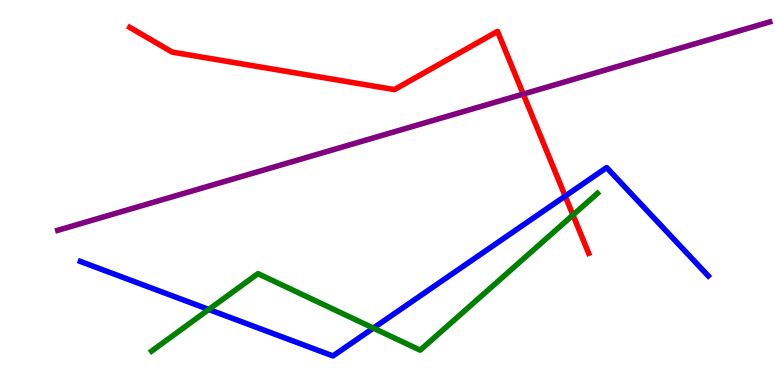[{'lines': ['blue', 'red'], 'intersections': [{'x': 7.29, 'y': 4.91}]}, {'lines': ['green', 'red'], 'intersections': [{'x': 7.39, 'y': 4.41}]}, {'lines': ['purple', 'red'], 'intersections': [{'x': 6.75, 'y': 7.56}]}, {'lines': ['blue', 'green'], 'intersections': [{'x': 2.69, 'y': 1.96}, {'x': 4.82, 'y': 1.48}]}, {'lines': ['blue', 'purple'], 'intersections': []}, {'lines': ['green', 'purple'], 'intersections': []}]